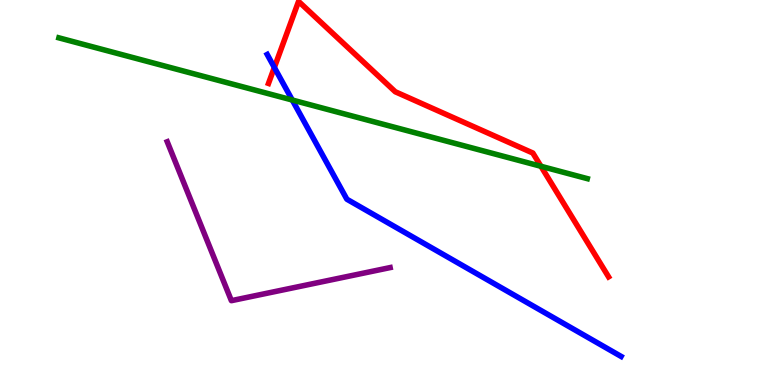[{'lines': ['blue', 'red'], 'intersections': [{'x': 3.54, 'y': 8.25}]}, {'lines': ['green', 'red'], 'intersections': [{'x': 6.98, 'y': 5.68}]}, {'lines': ['purple', 'red'], 'intersections': []}, {'lines': ['blue', 'green'], 'intersections': [{'x': 3.77, 'y': 7.4}]}, {'lines': ['blue', 'purple'], 'intersections': []}, {'lines': ['green', 'purple'], 'intersections': []}]